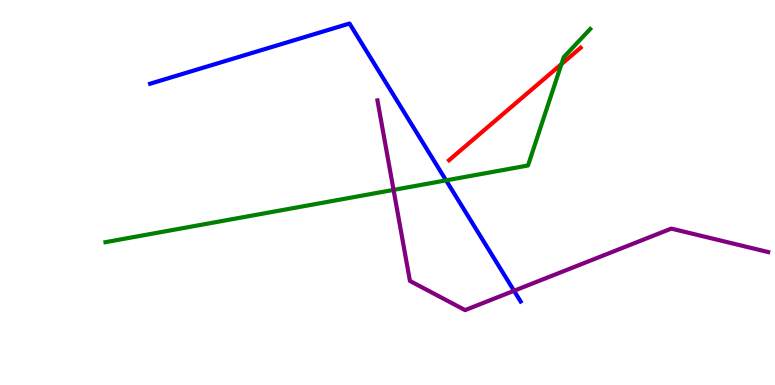[{'lines': ['blue', 'red'], 'intersections': []}, {'lines': ['green', 'red'], 'intersections': [{'x': 7.24, 'y': 8.33}]}, {'lines': ['purple', 'red'], 'intersections': []}, {'lines': ['blue', 'green'], 'intersections': [{'x': 5.76, 'y': 5.32}]}, {'lines': ['blue', 'purple'], 'intersections': [{'x': 6.63, 'y': 2.45}]}, {'lines': ['green', 'purple'], 'intersections': [{'x': 5.08, 'y': 5.07}]}]